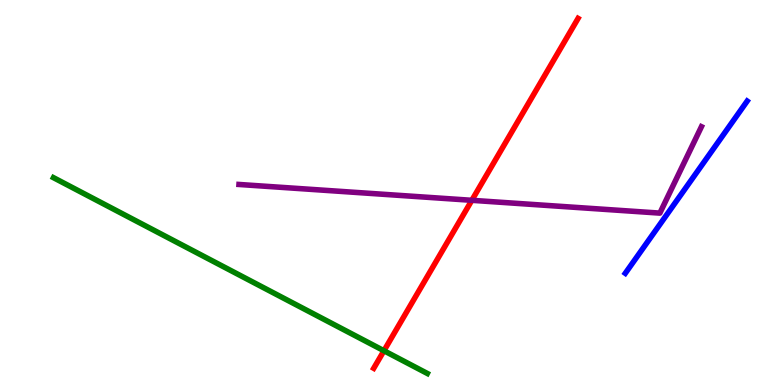[{'lines': ['blue', 'red'], 'intersections': []}, {'lines': ['green', 'red'], 'intersections': [{'x': 4.95, 'y': 0.89}]}, {'lines': ['purple', 'red'], 'intersections': [{'x': 6.09, 'y': 4.8}]}, {'lines': ['blue', 'green'], 'intersections': []}, {'lines': ['blue', 'purple'], 'intersections': []}, {'lines': ['green', 'purple'], 'intersections': []}]